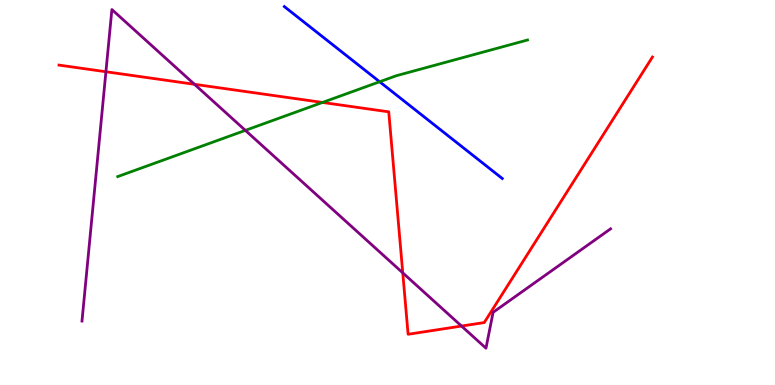[{'lines': ['blue', 'red'], 'intersections': []}, {'lines': ['green', 'red'], 'intersections': [{'x': 4.16, 'y': 7.34}]}, {'lines': ['purple', 'red'], 'intersections': [{'x': 1.37, 'y': 8.14}, {'x': 2.51, 'y': 7.81}, {'x': 5.2, 'y': 2.91}, {'x': 5.96, 'y': 1.53}]}, {'lines': ['blue', 'green'], 'intersections': [{'x': 4.9, 'y': 7.88}]}, {'lines': ['blue', 'purple'], 'intersections': []}, {'lines': ['green', 'purple'], 'intersections': [{'x': 3.17, 'y': 6.61}]}]